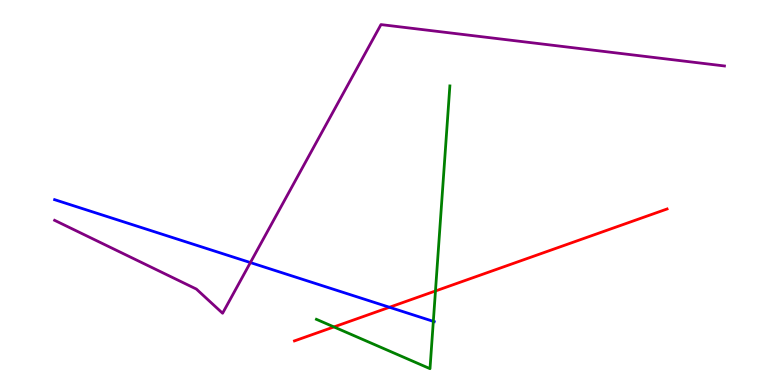[{'lines': ['blue', 'red'], 'intersections': [{'x': 5.03, 'y': 2.02}]}, {'lines': ['green', 'red'], 'intersections': [{'x': 4.31, 'y': 1.51}, {'x': 5.62, 'y': 2.44}]}, {'lines': ['purple', 'red'], 'intersections': []}, {'lines': ['blue', 'green'], 'intersections': [{'x': 5.59, 'y': 1.65}]}, {'lines': ['blue', 'purple'], 'intersections': [{'x': 3.23, 'y': 3.18}]}, {'lines': ['green', 'purple'], 'intersections': []}]